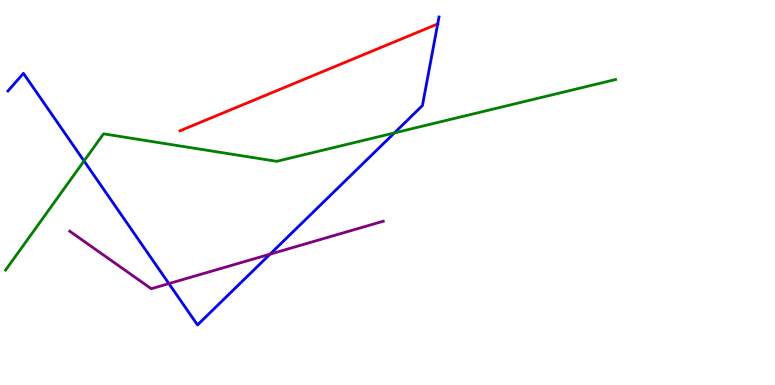[{'lines': ['blue', 'red'], 'intersections': [{'x': 5.65, 'y': 9.38}]}, {'lines': ['green', 'red'], 'intersections': []}, {'lines': ['purple', 'red'], 'intersections': []}, {'lines': ['blue', 'green'], 'intersections': [{'x': 1.08, 'y': 5.82}, {'x': 5.09, 'y': 6.55}]}, {'lines': ['blue', 'purple'], 'intersections': [{'x': 2.18, 'y': 2.63}, {'x': 3.48, 'y': 3.4}]}, {'lines': ['green', 'purple'], 'intersections': []}]